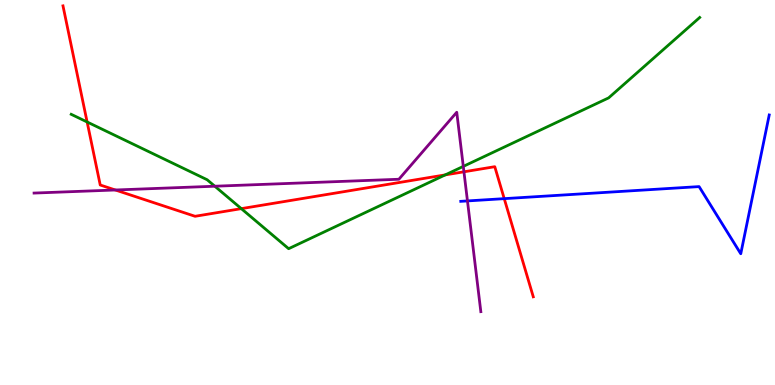[{'lines': ['blue', 'red'], 'intersections': [{'x': 6.51, 'y': 4.84}]}, {'lines': ['green', 'red'], 'intersections': [{'x': 1.12, 'y': 6.83}, {'x': 3.11, 'y': 4.58}, {'x': 5.74, 'y': 5.46}]}, {'lines': ['purple', 'red'], 'intersections': [{'x': 1.49, 'y': 5.07}, {'x': 5.99, 'y': 5.54}]}, {'lines': ['blue', 'green'], 'intersections': []}, {'lines': ['blue', 'purple'], 'intersections': [{'x': 6.03, 'y': 4.78}]}, {'lines': ['green', 'purple'], 'intersections': [{'x': 2.77, 'y': 5.16}, {'x': 5.98, 'y': 5.68}]}]